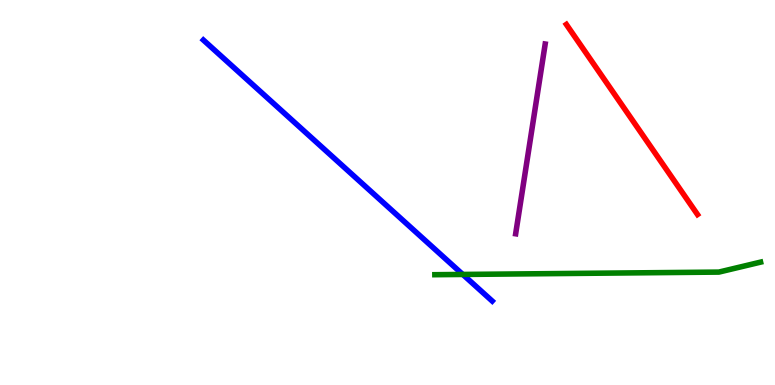[{'lines': ['blue', 'red'], 'intersections': []}, {'lines': ['green', 'red'], 'intersections': []}, {'lines': ['purple', 'red'], 'intersections': []}, {'lines': ['blue', 'green'], 'intersections': [{'x': 5.97, 'y': 2.87}]}, {'lines': ['blue', 'purple'], 'intersections': []}, {'lines': ['green', 'purple'], 'intersections': []}]